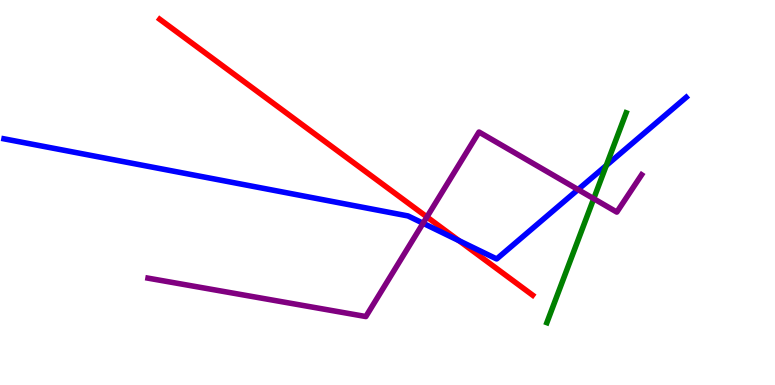[{'lines': ['blue', 'red'], 'intersections': [{'x': 5.92, 'y': 3.75}]}, {'lines': ['green', 'red'], 'intersections': []}, {'lines': ['purple', 'red'], 'intersections': [{'x': 5.51, 'y': 4.36}]}, {'lines': ['blue', 'green'], 'intersections': [{'x': 7.82, 'y': 5.7}]}, {'lines': ['blue', 'purple'], 'intersections': [{'x': 5.46, 'y': 4.2}, {'x': 7.46, 'y': 5.08}]}, {'lines': ['green', 'purple'], 'intersections': [{'x': 7.66, 'y': 4.84}]}]